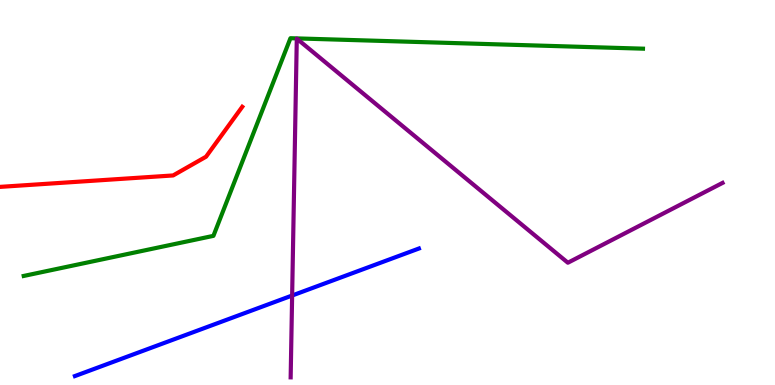[{'lines': ['blue', 'red'], 'intersections': []}, {'lines': ['green', 'red'], 'intersections': []}, {'lines': ['purple', 'red'], 'intersections': []}, {'lines': ['blue', 'green'], 'intersections': []}, {'lines': ['blue', 'purple'], 'intersections': [{'x': 3.77, 'y': 2.32}]}, {'lines': ['green', 'purple'], 'intersections': []}]